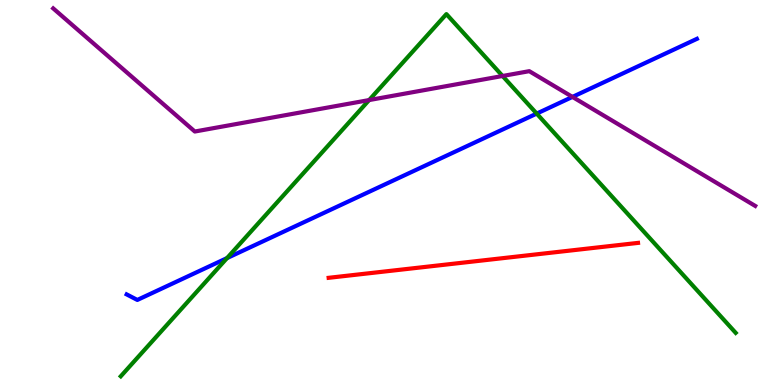[{'lines': ['blue', 'red'], 'intersections': []}, {'lines': ['green', 'red'], 'intersections': []}, {'lines': ['purple', 'red'], 'intersections': []}, {'lines': ['blue', 'green'], 'intersections': [{'x': 2.93, 'y': 3.3}, {'x': 6.93, 'y': 7.05}]}, {'lines': ['blue', 'purple'], 'intersections': [{'x': 7.39, 'y': 7.48}]}, {'lines': ['green', 'purple'], 'intersections': [{'x': 4.76, 'y': 7.4}, {'x': 6.48, 'y': 8.03}]}]